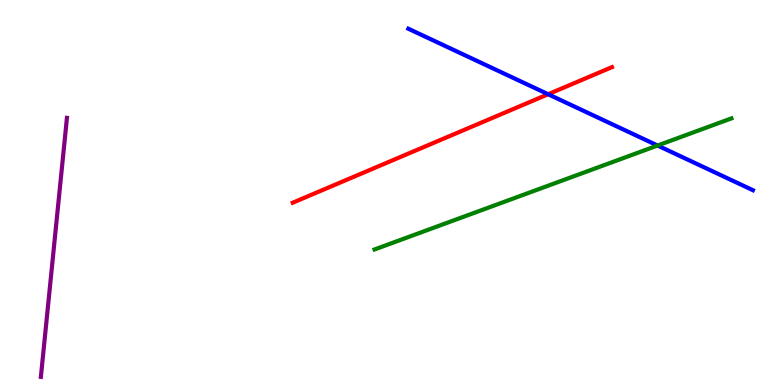[{'lines': ['blue', 'red'], 'intersections': [{'x': 7.07, 'y': 7.55}]}, {'lines': ['green', 'red'], 'intersections': []}, {'lines': ['purple', 'red'], 'intersections': []}, {'lines': ['blue', 'green'], 'intersections': [{'x': 8.48, 'y': 6.22}]}, {'lines': ['blue', 'purple'], 'intersections': []}, {'lines': ['green', 'purple'], 'intersections': []}]